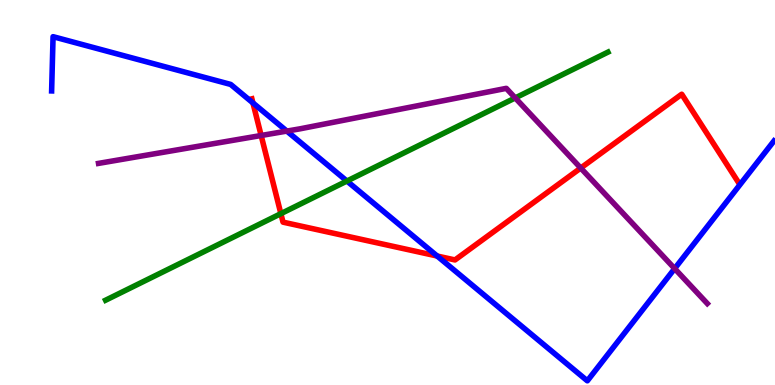[{'lines': ['blue', 'red'], 'intersections': [{'x': 3.26, 'y': 7.33}, {'x': 5.64, 'y': 3.35}]}, {'lines': ['green', 'red'], 'intersections': [{'x': 3.62, 'y': 4.45}]}, {'lines': ['purple', 'red'], 'intersections': [{'x': 3.37, 'y': 6.48}, {'x': 7.49, 'y': 5.64}]}, {'lines': ['blue', 'green'], 'intersections': [{'x': 4.48, 'y': 5.3}]}, {'lines': ['blue', 'purple'], 'intersections': [{'x': 3.7, 'y': 6.6}, {'x': 8.71, 'y': 3.02}]}, {'lines': ['green', 'purple'], 'intersections': [{'x': 6.65, 'y': 7.46}]}]